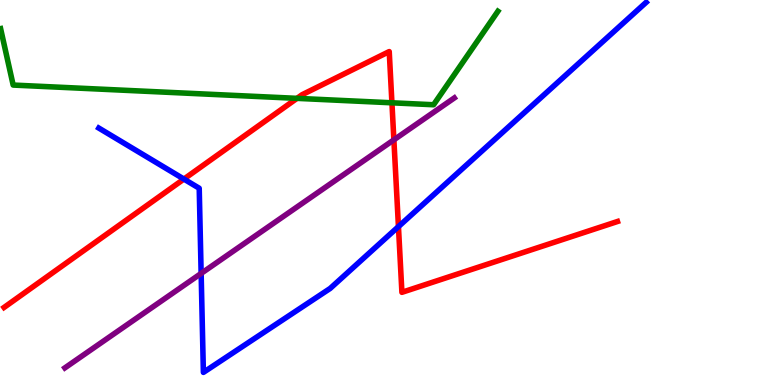[{'lines': ['blue', 'red'], 'intersections': [{'x': 2.37, 'y': 5.35}, {'x': 5.14, 'y': 4.11}]}, {'lines': ['green', 'red'], 'intersections': [{'x': 3.83, 'y': 7.45}, {'x': 5.06, 'y': 7.33}]}, {'lines': ['purple', 'red'], 'intersections': [{'x': 5.08, 'y': 6.37}]}, {'lines': ['blue', 'green'], 'intersections': []}, {'lines': ['blue', 'purple'], 'intersections': [{'x': 2.6, 'y': 2.9}]}, {'lines': ['green', 'purple'], 'intersections': []}]